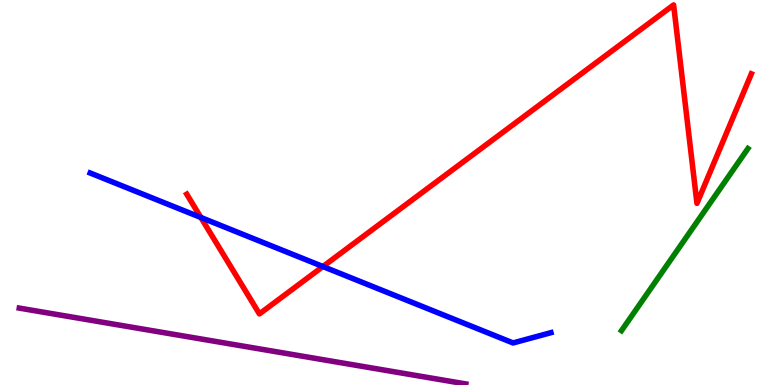[{'lines': ['blue', 'red'], 'intersections': [{'x': 2.59, 'y': 4.35}, {'x': 4.17, 'y': 3.08}]}, {'lines': ['green', 'red'], 'intersections': []}, {'lines': ['purple', 'red'], 'intersections': []}, {'lines': ['blue', 'green'], 'intersections': []}, {'lines': ['blue', 'purple'], 'intersections': []}, {'lines': ['green', 'purple'], 'intersections': []}]